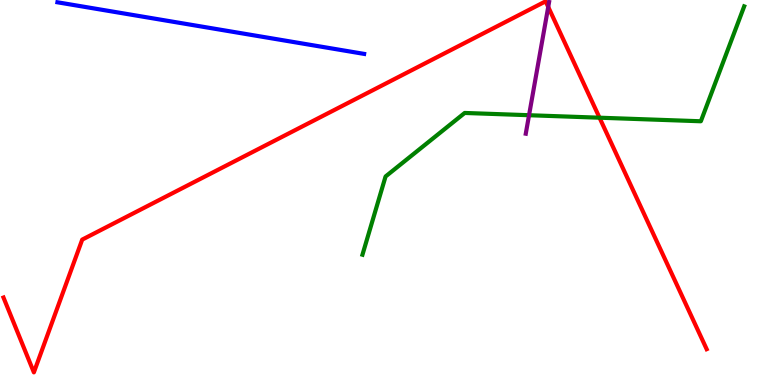[{'lines': ['blue', 'red'], 'intersections': []}, {'lines': ['green', 'red'], 'intersections': [{'x': 7.74, 'y': 6.94}]}, {'lines': ['purple', 'red'], 'intersections': [{'x': 7.07, 'y': 9.82}]}, {'lines': ['blue', 'green'], 'intersections': []}, {'lines': ['blue', 'purple'], 'intersections': []}, {'lines': ['green', 'purple'], 'intersections': [{'x': 6.83, 'y': 7.01}]}]